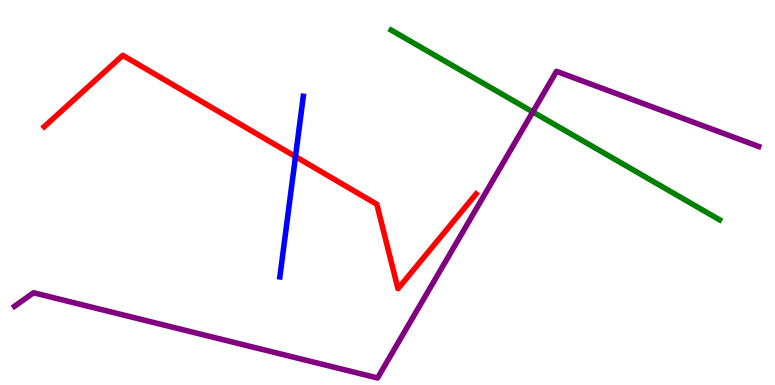[{'lines': ['blue', 'red'], 'intersections': [{'x': 3.81, 'y': 5.93}]}, {'lines': ['green', 'red'], 'intersections': []}, {'lines': ['purple', 'red'], 'intersections': []}, {'lines': ['blue', 'green'], 'intersections': []}, {'lines': ['blue', 'purple'], 'intersections': []}, {'lines': ['green', 'purple'], 'intersections': [{'x': 6.88, 'y': 7.09}]}]